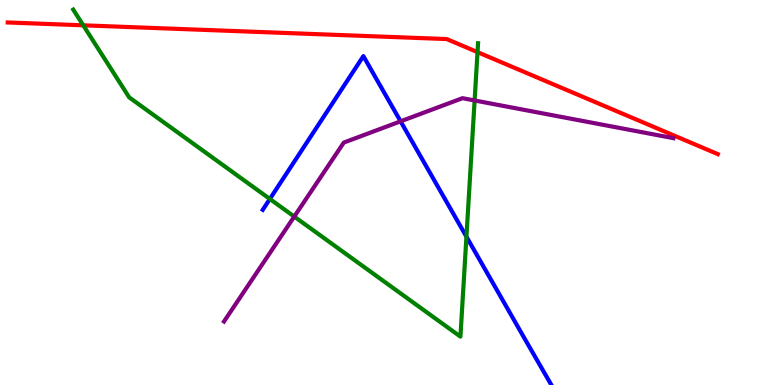[{'lines': ['blue', 'red'], 'intersections': []}, {'lines': ['green', 'red'], 'intersections': [{'x': 1.07, 'y': 9.34}, {'x': 6.16, 'y': 8.65}]}, {'lines': ['purple', 'red'], 'intersections': []}, {'lines': ['blue', 'green'], 'intersections': [{'x': 3.48, 'y': 4.83}, {'x': 6.02, 'y': 3.85}]}, {'lines': ['blue', 'purple'], 'intersections': [{'x': 5.17, 'y': 6.85}]}, {'lines': ['green', 'purple'], 'intersections': [{'x': 3.8, 'y': 4.37}, {'x': 6.12, 'y': 7.39}]}]